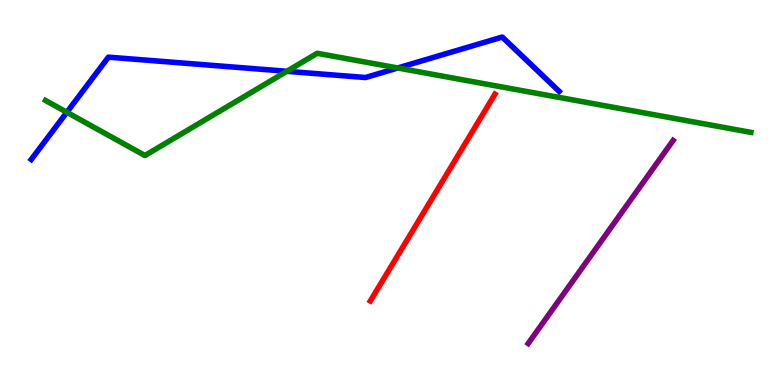[{'lines': ['blue', 'red'], 'intersections': []}, {'lines': ['green', 'red'], 'intersections': []}, {'lines': ['purple', 'red'], 'intersections': []}, {'lines': ['blue', 'green'], 'intersections': [{'x': 0.862, 'y': 7.08}, {'x': 3.7, 'y': 8.15}, {'x': 5.13, 'y': 8.23}]}, {'lines': ['blue', 'purple'], 'intersections': []}, {'lines': ['green', 'purple'], 'intersections': []}]